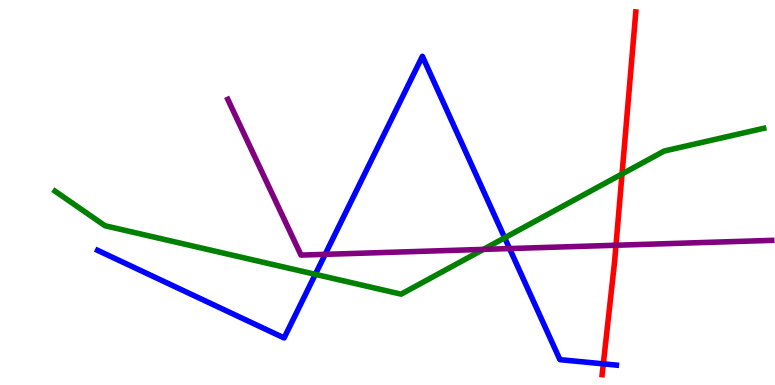[{'lines': ['blue', 'red'], 'intersections': [{'x': 7.78, 'y': 0.549}]}, {'lines': ['green', 'red'], 'intersections': [{'x': 8.03, 'y': 5.48}]}, {'lines': ['purple', 'red'], 'intersections': [{'x': 7.95, 'y': 3.63}]}, {'lines': ['blue', 'green'], 'intersections': [{'x': 4.07, 'y': 2.87}, {'x': 6.51, 'y': 3.82}]}, {'lines': ['blue', 'purple'], 'intersections': [{'x': 4.2, 'y': 3.39}, {'x': 6.57, 'y': 3.54}]}, {'lines': ['green', 'purple'], 'intersections': [{'x': 6.24, 'y': 3.52}]}]